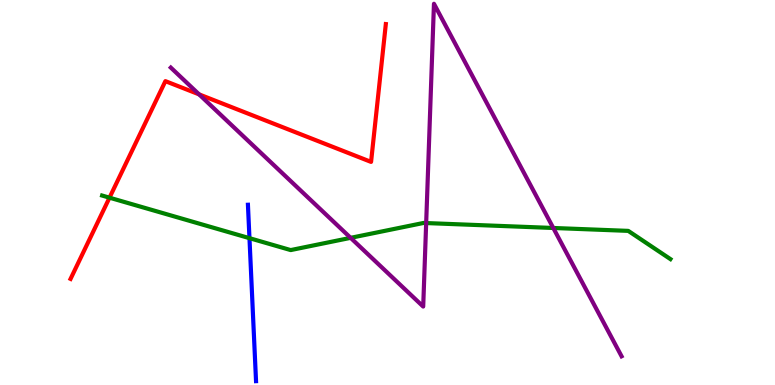[{'lines': ['blue', 'red'], 'intersections': []}, {'lines': ['green', 'red'], 'intersections': [{'x': 1.41, 'y': 4.87}]}, {'lines': ['purple', 'red'], 'intersections': [{'x': 2.57, 'y': 7.55}]}, {'lines': ['blue', 'green'], 'intersections': [{'x': 3.22, 'y': 3.81}]}, {'lines': ['blue', 'purple'], 'intersections': []}, {'lines': ['green', 'purple'], 'intersections': [{'x': 4.52, 'y': 3.82}, {'x': 5.5, 'y': 4.21}, {'x': 7.14, 'y': 4.08}]}]